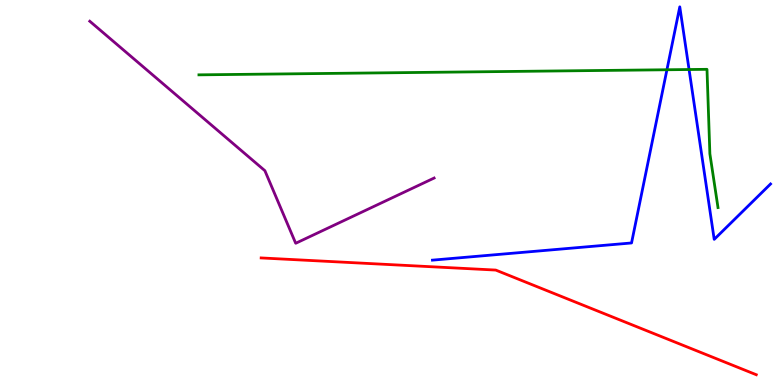[{'lines': ['blue', 'red'], 'intersections': []}, {'lines': ['green', 'red'], 'intersections': []}, {'lines': ['purple', 'red'], 'intersections': []}, {'lines': ['blue', 'green'], 'intersections': [{'x': 8.61, 'y': 8.19}, {'x': 8.89, 'y': 8.19}]}, {'lines': ['blue', 'purple'], 'intersections': []}, {'lines': ['green', 'purple'], 'intersections': []}]